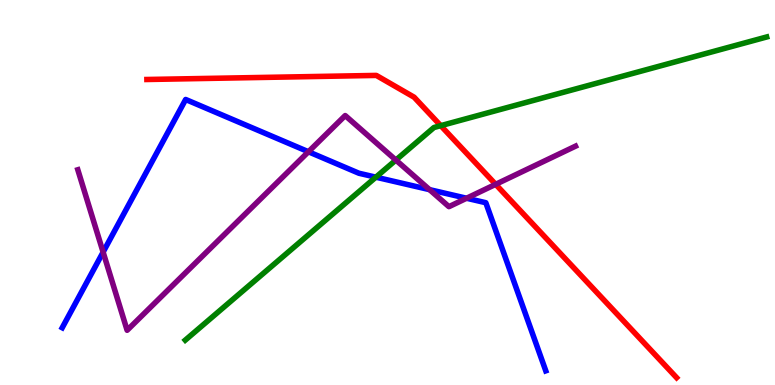[{'lines': ['blue', 'red'], 'intersections': []}, {'lines': ['green', 'red'], 'intersections': [{'x': 5.69, 'y': 6.74}]}, {'lines': ['purple', 'red'], 'intersections': [{'x': 6.4, 'y': 5.21}]}, {'lines': ['blue', 'green'], 'intersections': [{'x': 4.85, 'y': 5.4}]}, {'lines': ['blue', 'purple'], 'intersections': [{'x': 1.33, 'y': 3.45}, {'x': 3.98, 'y': 6.06}, {'x': 5.54, 'y': 5.07}, {'x': 6.02, 'y': 4.85}]}, {'lines': ['green', 'purple'], 'intersections': [{'x': 5.11, 'y': 5.84}]}]